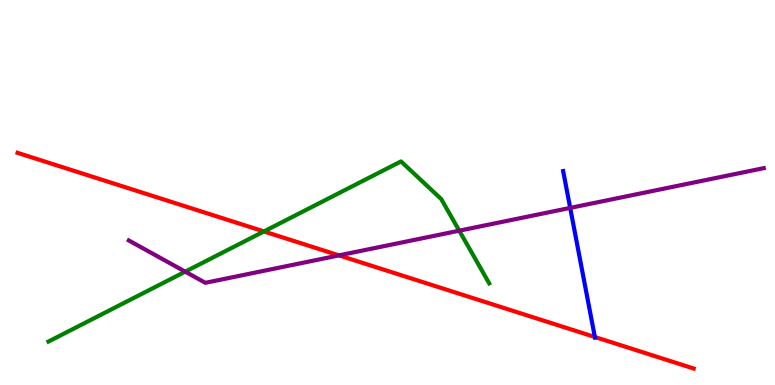[{'lines': ['blue', 'red'], 'intersections': [{'x': 7.68, 'y': 1.25}]}, {'lines': ['green', 'red'], 'intersections': [{'x': 3.41, 'y': 3.99}]}, {'lines': ['purple', 'red'], 'intersections': [{'x': 4.37, 'y': 3.37}]}, {'lines': ['blue', 'green'], 'intersections': []}, {'lines': ['blue', 'purple'], 'intersections': [{'x': 7.36, 'y': 4.6}]}, {'lines': ['green', 'purple'], 'intersections': [{'x': 2.39, 'y': 2.94}, {'x': 5.93, 'y': 4.01}]}]